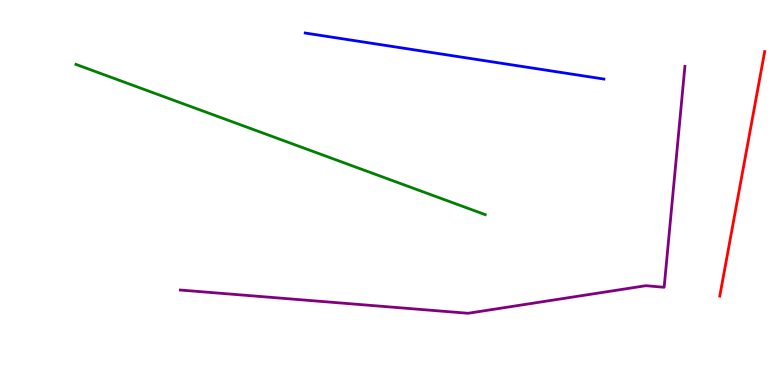[{'lines': ['blue', 'red'], 'intersections': []}, {'lines': ['green', 'red'], 'intersections': []}, {'lines': ['purple', 'red'], 'intersections': []}, {'lines': ['blue', 'green'], 'intersections': []}, {'lines': ['blue', 'purple'], 'intersections': []}, {'lines': ['green', 'purple'], 'intersections': []}]